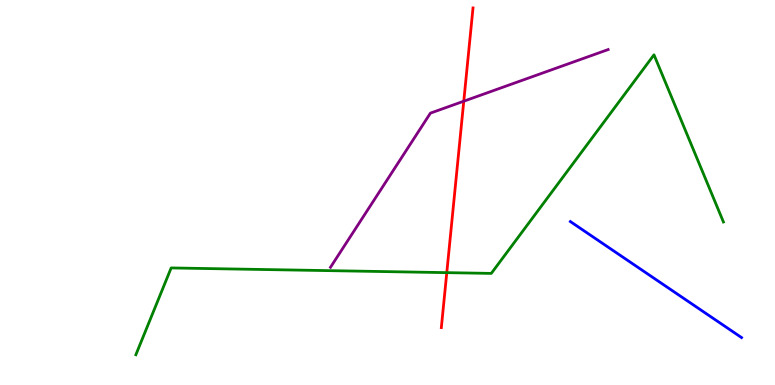[{'lines': ['blue', 'red'], 'intersections': []}, {'lines': ['green', 'red'], 'intersections': [{'x': 5.76, 'y': 2.92}]}, {'lines': ['purple', 'red'], 'intersections': [{'x': 5.98, 'y': 7.37}]}, {'lines': ['blue', 'green'], 'intersections': []}, {'lines': ['blue', 'purple'], 'intersections': []}, {'lines': ['green', 'purple'], 'intersections': []}]